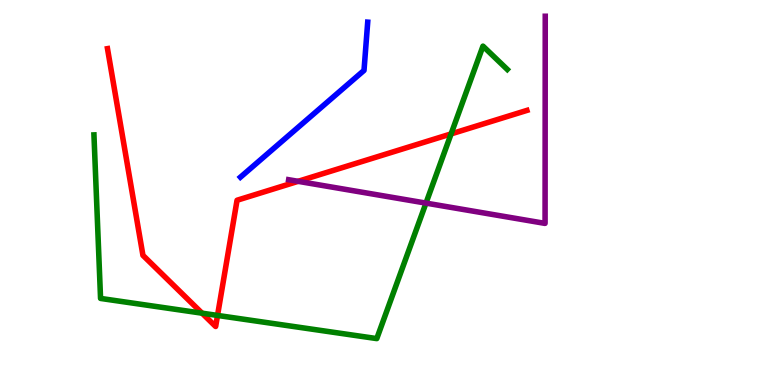[{'lines': ['blue', 'red'], 'intersections': []}, {'lines': ['green', 'red'], 'intersections': [{'x': 2.61, 'y': 1.87}, {'x': 2.81, 'y': 1.81}, {'x': 5.82, 'y': 6.52}]}, {'lines': ['purple', 'red'], 'intersections': [{'x': 3.85, 'y': 5.29}]}, {'lines': ['blue', 'green'], 'intersections': []}, {'lines': ['blue', 'purple'], 'intersections': []}, {'lines': ['green', 'purple'], 'intersections': [{'x': 5.5, 'y': 4.72}]}]